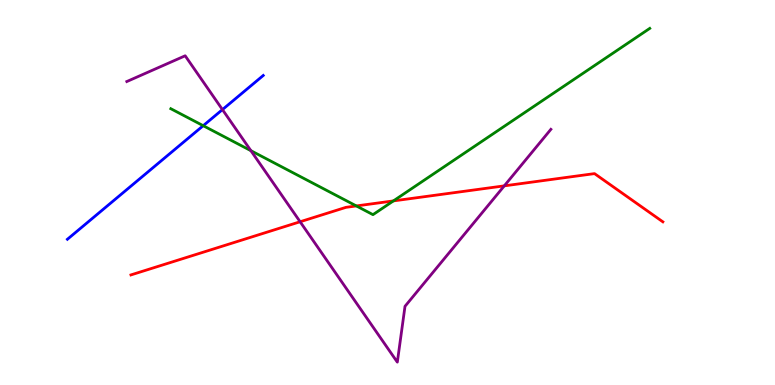[{'lines': ['blue', 'red'], 'intersections': []}, {'lines': ['green', 'red'], 'intersections': [{'x': 4.6, 'y': 4.65}, {'x': 5.08, 'y': 4.78}]}, {'lines': ['purple', 'red'], 'intersections': [{'x': 3.87, 'y': 4.24}, {'x': 6.51, 'y': 5.17}]}, {'lines': ['blue', 'green'], 'intersections': [{'x': 2.62, 'y': 6.74}]}, {'lines': ['blue', 'purple'], 'intersections': [{'x': 2.87, 'y': 7.15}]}, {'lines': ['green', 'purple'], 'intersections': [{'x': 3.24, 'y': 6.09}]}]